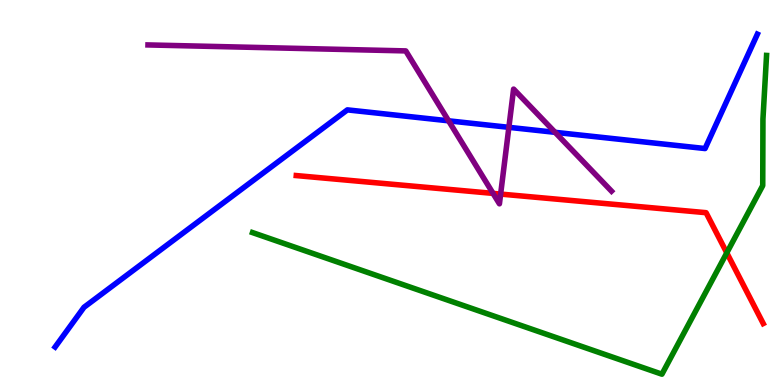[{'lines': ['blue', 'red'], 'intersections': []}, {'lines': ['green', 'red'], 'intersections': [{'x': 9.38, 'y': 3.43}]}, {'lines': ['purple', 'red'], 'intersections': [{'x': 6.36, 'y': 4.98}, {'x': 6.46, 'y': 4.96}]}, {'lines': ['blue', 'green'], 'intersections': []}, {'lines': ['blue', 'purple'], 'intersections': [{'x': 5.79, 'y': 6.86}, {'x': 6.57, 'y': 6.69}, {'x': 7.16, 'y': 6.56}]}, {'lines': ['green', 'purple'], 'intersections': []}]